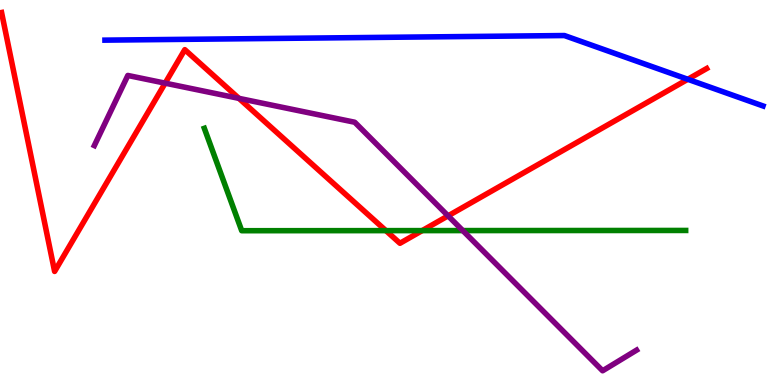[{'lines': ['blue', 'red'], 'intersections': [{'x': 8.87, 'y': 7.94}]}, {'lines': ['green', 'red'], 'intersections': [{'x': 4.98, 'y': 4.01}, {'x': 5.45, 'y': 4.01}]}, {'lines': ['purple', 'red'], 'intersections': [{'x': 2.13, 'y': 7.84}, {'x': 3.08, 'y': 7.44}, {'x': 5.78, 'y': 4.39}]}, {'lines': ['blue', 'green'], 'intersections': []}, {'lines': ['blue', 'purple'], 'intersections': []}, {'lines': ['green', 'purple'], 'intersections': [{'x': 5.97, 'y': 4.01}]}]